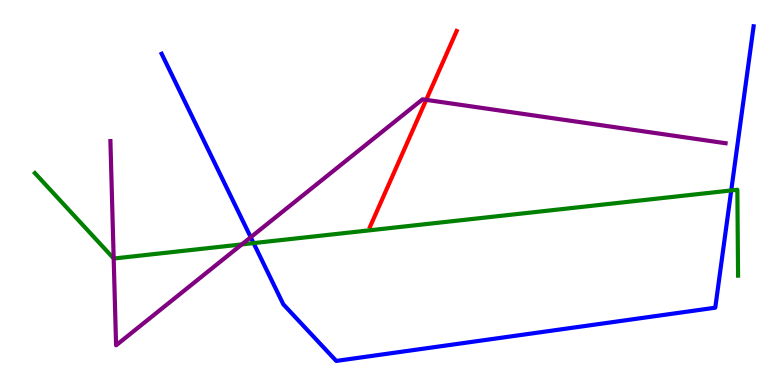[{'lines': ['blue', 'red'], 'intersections': []}, {'lines': ['green', 'red'], 'intersections': []}, {'lines': ['purple', 'red'], 'intersections': [{'x': 5.5, 'y': 7.41}]}, {'lines': ['blue', 'green'], 'intersections': [{'x': 3.27, 'y': 3.69}, {'x': 9.44, 'y': 5.05}]}, {'lines': ['blue', 'purple'], 'intersections': [{'x': 3.24, 'y': 3.84}]}, {'lines': ['green', 'purple'], 'intersections': [{'x': 1.47, 'y': 3.29}, {'x': 3.12, 'y': 3.65}]}]